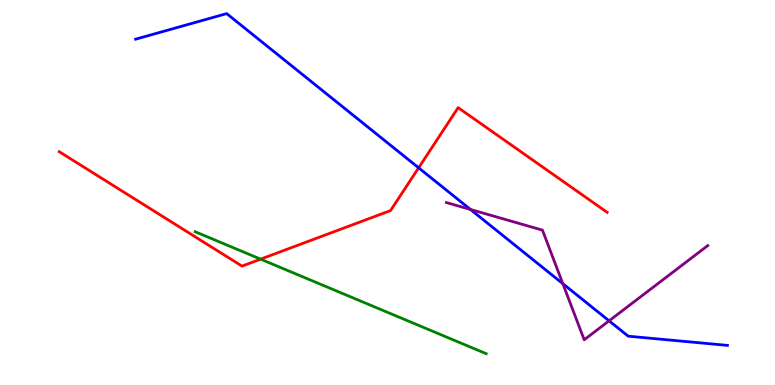[{'lines': ['blue', 'red'], 'intersections': [{'x': 5.4, 'y': 5.64}]}, {'lines': ['green', 'red'], 'intersections': [{'x': 3.36, 'y': 3.27}]}, {'lines': ['purple', 'red'], 'intersections': []}, {'lines': ['blue', 'green'], 'intersections': []}, {'lines': ['blue', 'purple'], 'intersections': [{'x': 6.07, 'y': 4.56}, {'x': 7.26, 'y': 2.63}, {'x': 7.86, 'y': 1.67}]}, {'lines': ['green', 'purple'], 'intersections': []}]